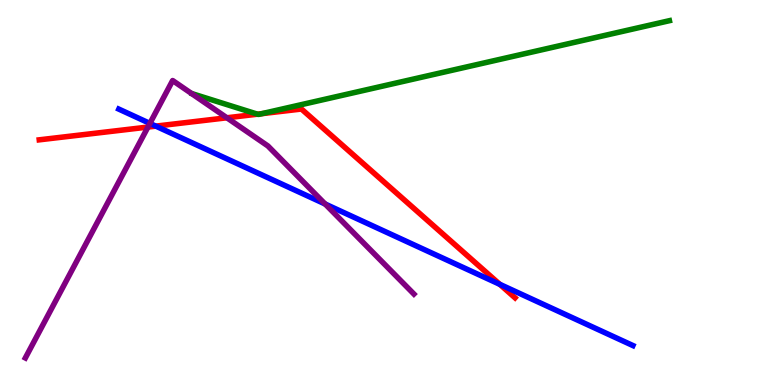[{'lines': ['blue', 'red'], 'intersections': [{'x': 2.01, 'y': 6.72}, {'x': 6.45, 'y': 2.61}]}, {'lines': ['green', 'red'], 'intersections': [{'x': 3.32, 'y': 7.03}, {'x': 3.38, 'y': 7.05}]}, {'lines': ['purple', 'red'], 'intersections': [{'x': 1.91, 'y': 6.7}, {'x': 2.93, 'y': 6.94}]}, {'lines': ['blue', 'green'], 'intersections': []}, {'lines': ['blue', 'purple'], 'intersections': [{'x': 1.93, 'y': 6.79}, {'x': 4.2, 'y': 4.7}]}, {'lines': ['green', 'purple'], 'intersections': []}]